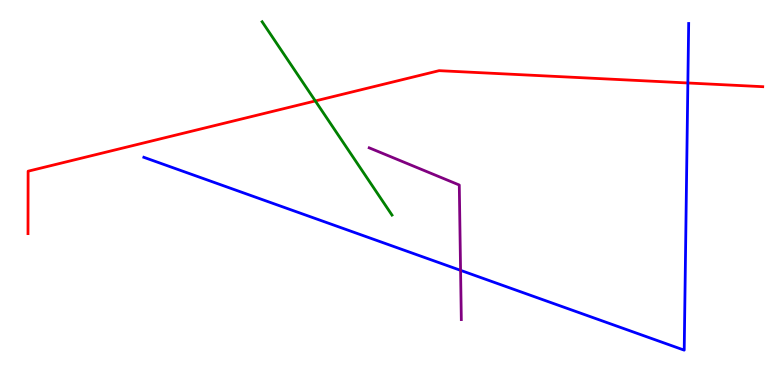[{'lines': ['blue', 'red'], 'intersections': [{'x': 8.88, 'y': 7.84}]}, {'lines': ['green', 'red'], 'intersections': [{'x': 4.07, 'y': 7.38}]}, {'lines': ['purple', 'red'], 'intersections': []}, {'lines': ['blue', 'green'], 'intersections': []}, {'lines': ['blue', 'purple'], 'intersections': [{'x': 5.94, 'y': 2.98}]}, {'lines': ['green', 'purple'], 'intersections': []}]